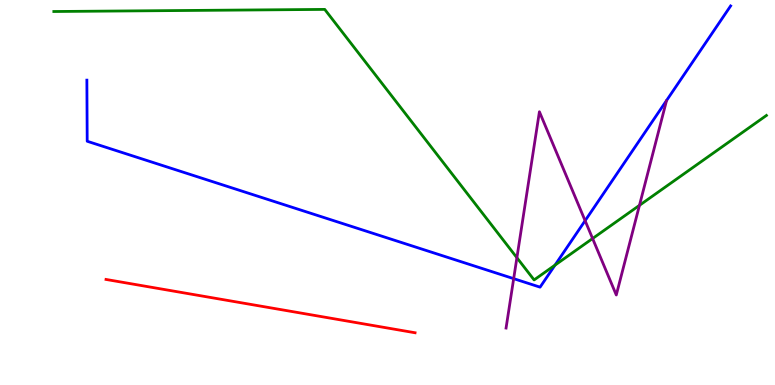[{'lines': ['blue', 'red'], 'intersections': []}, {'lines': ['green', 'red'], 'intersections': []}, {'lines': ['purple', 'red'], 'intersections': []}, {'lines': ['blue', 'green'], 'intersections': [{'x': 7.16, 'y': 3.11}]}, {'lines': ['blue', 'purple'], 'intersections': [{'x': 6.63, 'y': 2.76}, {'x': 7.55, 'y': 4.27}]}, {'lines': ['green', 'purple'], 'intersections': [{'x': 6.67, 'y': 3.31}, {'x': 7.65, 'y': 3.8}, {'x': 8.25, 'y': 4.67}]}]